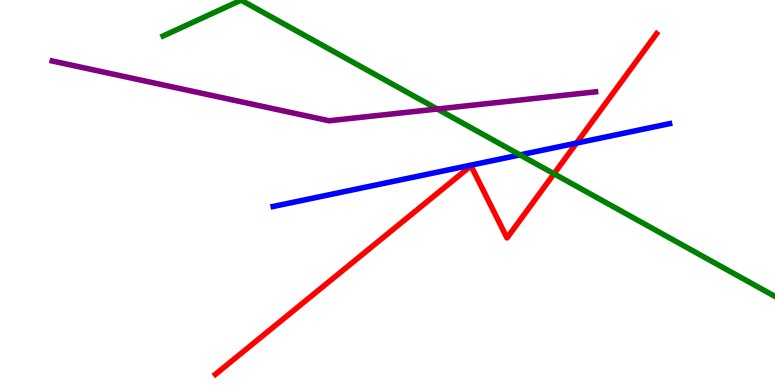[{'lines': ['blue', 'red'], 'intersections': [{'x': 7.44, 'y': 6.28}]}, {'lines': ['green', 'red'], 'intersections': [{'x': 7.15, 'y': 5.49}]}, {'lines': ['purple', 'red'], 'intersections': []}, {'lines': ['blue', 'green'], 'intersections': [{'x': 6.71, 'y': 5.98}]}, {'lines': ['blue', 'purple'], 'intersections': []}, {'lines': ['green', 'purple'], 'intersections': [{'x': 5.64, 'y': 7.17}]}]